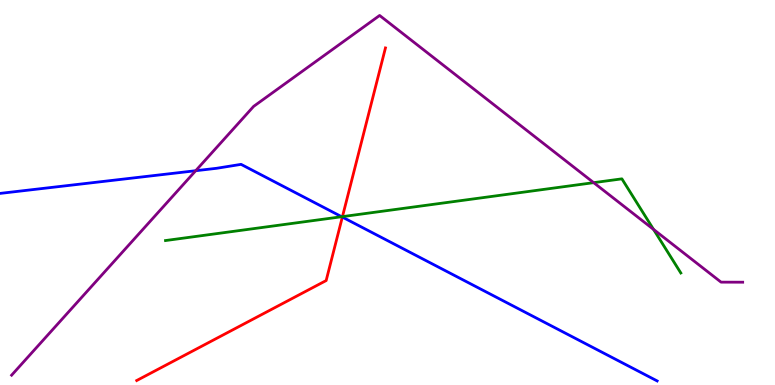[{'lines': ['blue', 'red'], 'intersections': [{'x': 4.42, 'y': 4.36}]}, {'lines': ['green', 'red'], 'intersections': [{'x': 4.42, 'y': 4.37}]}, {'lines': ['purple', 'red'], 'intersections': []}, {'lines': ['blue', 'green'], 'intersections': [{'x': 4.41, 'y': 4.37}]}, {'lines': ['blue', 'purple'], 'intersections': [{'x': 2.53, 'y': 5.57}]}, {'lines': ['green', 'purple'], 'intersections': [{'x': 7.66, 'y': 5.26}, {'x': 8.43, 'y': 4.04}]}]